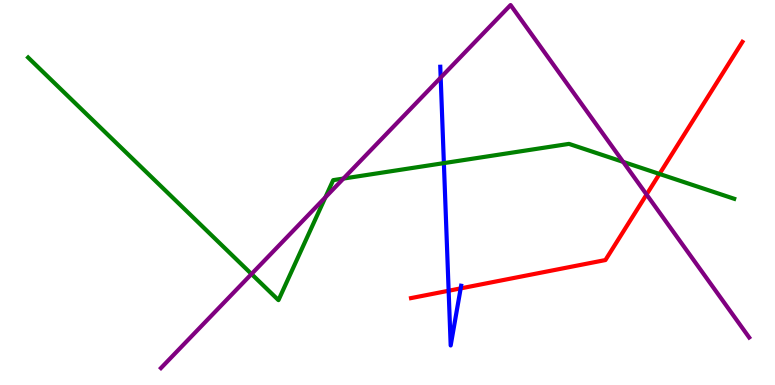[{'lines': ['blue', 'red'], 'intersections': [{'x': 5.79, 'y': 2.45}, {'x': 5.94, 'y': 2.51}]}, {'lines': ['green', 'red'], 'intersections': [{'x': 8.51, 'y': 5.48}]}, {'lines': ['purple', 'red'], 'intersections': [{'x': 8.34, 'y': 4.95}]}, {'lines': ['blue', 'green'], 'intersections': [{'x': 5.73, 'y': 5.76}]}, {'lines': ['blue', 'purple'], 'intersections': [{'x': 5.69, 'y': 7.98}]}, {'lines': ['green', 'purple'], 'intersections': [{'x': 3.25, 'y': 2.88}, {'x': 4.2, 'y': 4.87}, {'x': 4.43, 'y': 5.36}, {'x': 8.04, 'y': 5.8}]}]